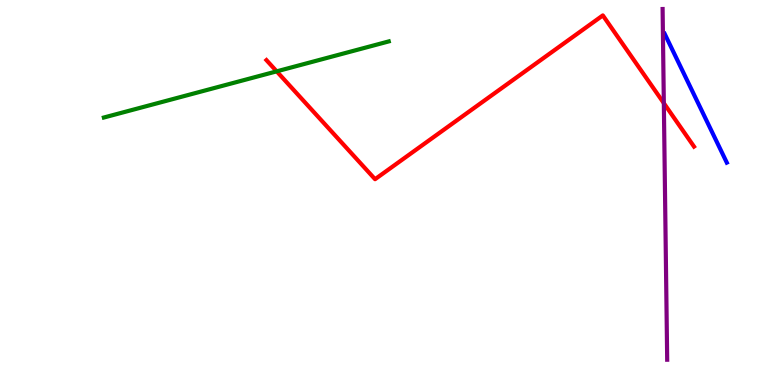[{'lines': ['blue', 'red'], 'intersections': []}, {'lines': ['green', 'red'], 'intersections': [{'x': 3.57, 'y': 8.15}]}, {'lines': ['purple', 'red'], 'intersections': [{'x': 8.57, 'y': 7.32}]}, {'lines': ['blue', 'green'], 'intersections': []}, {'lines': ['blue', 'purple'], 'intersections': []}, {'lines': ['green', 'purple'], 'intersections': []}]